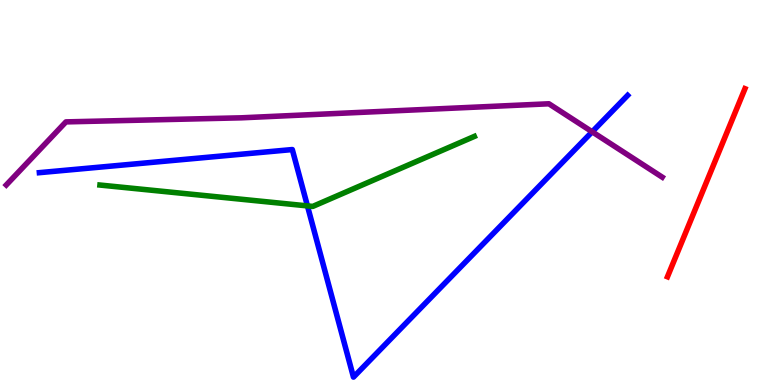[{'lines': ['blue', 'red'], 'intersections': []}, {'lines': ['green', 'red'], 'intersections': []}, {'lines': ['purple', 'red'], 'intersections': []}, {'lines': ['blue', 'green'], 'intersections': [{'x': 3.97, 'y': 4.65}]}, {'lines': ['blue', 'purple'], 'intersections': [{'x': 7.64, 'y': 6.58}]}, {'lines': ['green', 'purple'], 'intersections': []}]